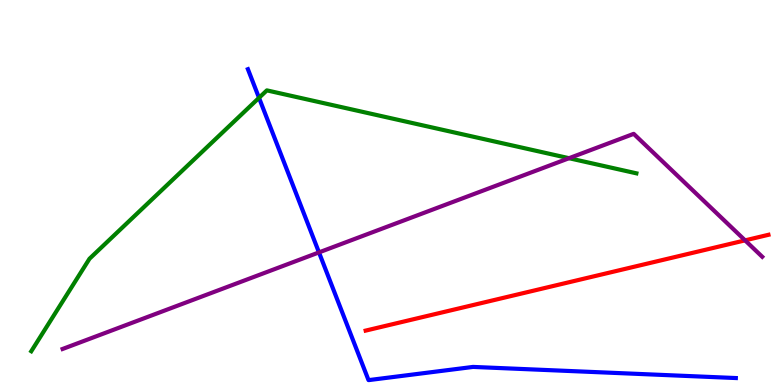[{'lines': ['blue', 'red'], 'intersections': []}, {'lines': ['green', 'red'], 'intersections': []}, {'lines': ['purple', 'red'], 'intersections': [{'x': 9.61, 'y': 3.76}]}, {'lines': ['blue', 'green'], 'intersections': [{'x': 3.34, 'y': 7.46}]}, {'lines': ['blue', 'purple'], 'intersections': [{'x': 4.12, 'y': 3.44}]}, {'lines': ['green', 'purple'], 'intersections': [{'x': 7.34, 'y': 5.89}]}]